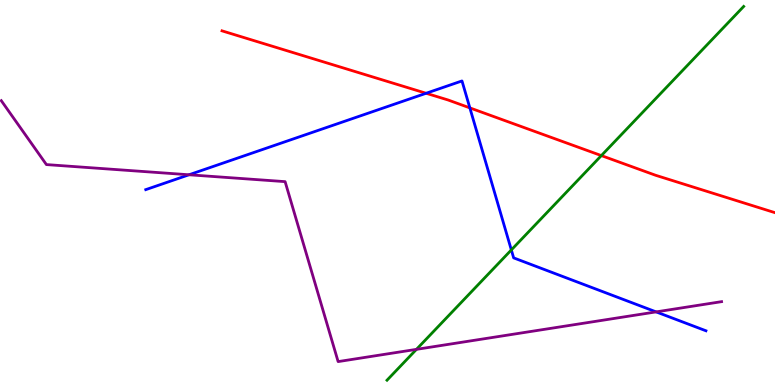[{'lines': ['blue', 'red'], 'intersections': [{'x': 5.5, 'y': 7.58}, {'x': 6.06, 'y': 7.2}]}, {'lines': ['green', 'red'], 'intersections': [{'x': 7.76, 'y': 5.96}]}, {'lines': ['purple', 'red'], 'intersections': []}, {'lines': ['blue', 'green'], 'intersections': [{'x': 6.6, 'y': 3.51}]}, {'lines': ['blue', 'purple'], 'intersections': [{'x': 2.44, 'y': 5.46}, {'x': 8.47, 'y': 1.9}]}, {'lines': ['green', 'purple'], 'intersections': [{'x': 5.37, 'y': 0.926}]}]